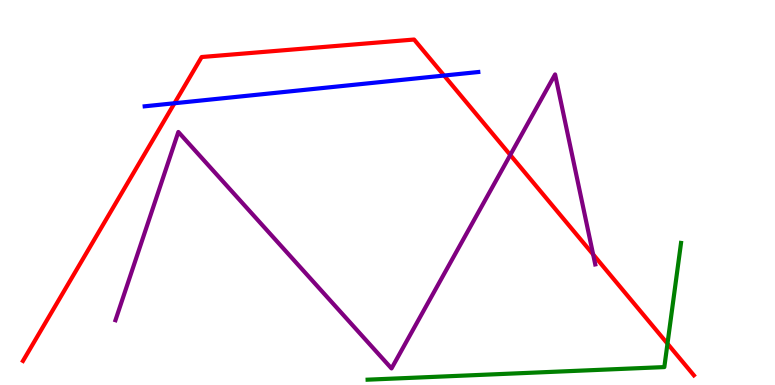[{'lines': ['blue', 'red'], 'intersections': [{'x': 2.25, 'y': 7.32}, {'x': 5.73, 'y': 8.04}]}, {'lines': ['green', 'red'], 'intersections': [{'x': 8.61, 'y': 1.07}]}, {'lines': ['purple', 'red'], 'intersections': [{'x': 6.58, 'y': 5.97}, {'x': 7.65, 'y': 3.39}]}, {'lines': ['blue', 'green'], 'intersections': []}, {'lines': ['blue', 'purple'], 'intersections': []}, {'lines': ['green', 'purple'], 'intersections': []}]